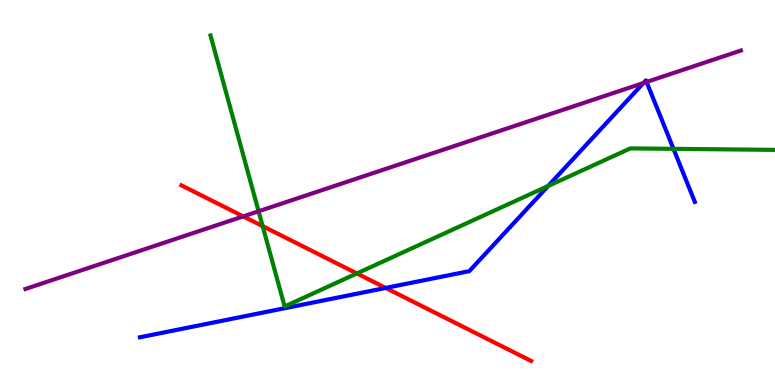[{'lines': ['blue', 'red'], 'intersections': [{'x': 4.98, 'y': 2.52}]}, {'lines': ['green', 'red'], 'intersections': [{'x': 3.39, 'y': 4.13}, {'x': 4.6, 'y': 2.9}]}, {'lines': ['purple', 'red'], 'intersections': [{'x': 3.14, 'y': 4.38}]}, {'lines': ['blue', 'green'], 'intersections': [{'x': 7.07, 'y': 5.17}, {'x': 8.69, 'y': 6.13}]}, {'lines': ['blue', 'purple'], 'intersections': [{'x': 8.3, 'y': 7.84}, {'x': 8.34, 'y': 7.87}]}, {'lines': ['green', 'purple'], 'intersections': [{'x': 3.34, 'y': 4.51}]}]